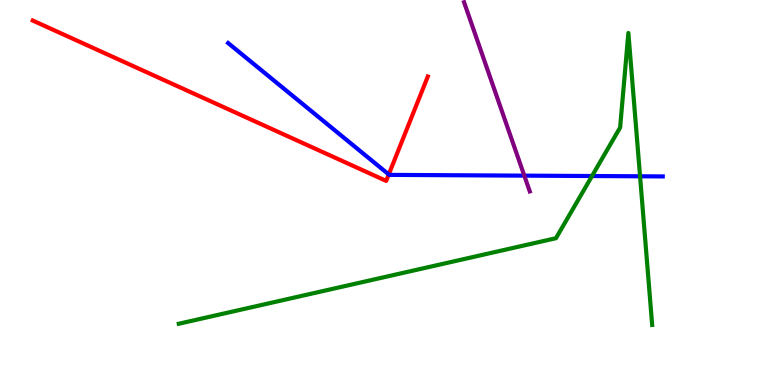[{'lines': ['blue', 'red'], 'intersections': [{'x': 5.02, 'y': 5.47}]}, {'lines': ['green', 'red'], 'intersections': []}, {'lines': ['purple', 'red'], 'intersections': []}, {'lines': ['blue', 'green'], 'intersections': [{'x': 7.64, 'y': 5.43}, {'x': 8.26, 'y': 5.42}]}, {'lines': ['blue', 'purple'], 'intersections': [{'x': 6.77, 'y': 5.44}]}, {'lines': ['green', 'purple'], 'intersections': []}]